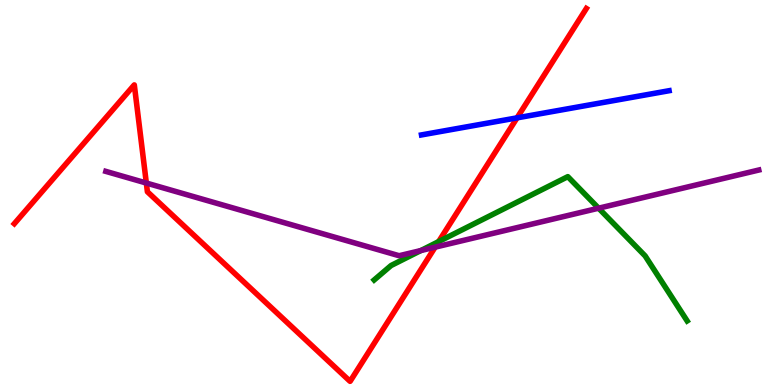[{'lines': ['blue', 'red'], 'intersections': [{'x': 6.67, 'y': 6.94}]}, {'lines': ['green', 'red'], 'intersections': [{'x': 5.66, 'y': 3.72}]}, {'lines': ['purple', 'red'], 'intersections': [{'x': 1.89, 'y': 5.25}, {'x': 5.61, 'y': 3.58}]}, {'lines': ['blue', 'green'], 'intersections': []}, {'lines': ['blue', 'purple'], 'intersections': []}, {'lines': ['green', 'purple'], 'intersections': [{'x': 5.43, 'y': 3.49}, {'x': 7.72, 'y': 4.59}]}]